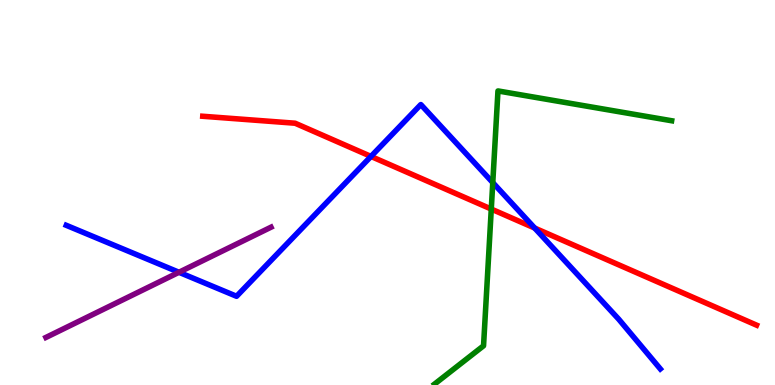[{'lines': ['blue', 'red'], 'intersections': [{'x': 4.79, 'y': 5.94}, {'x': 6.9, 'y': 4.08}]}, {'lines': ['green', 'red'], 'intersections': [{'x': 6.34, 'y': 4.57}]}, {'lines': ['purple', 'red'], 'intersections': []}, {'lines': ['blue', 'green'], 'intersections': [{'x': 6.36, 'y': 5.26}]}, {'lines': ['blue', 'purple'], 'intersections': [{'x': 2.31, 'y': 2.93}]}, {'lines': ['green', 'purple'], 'intersections': []}]